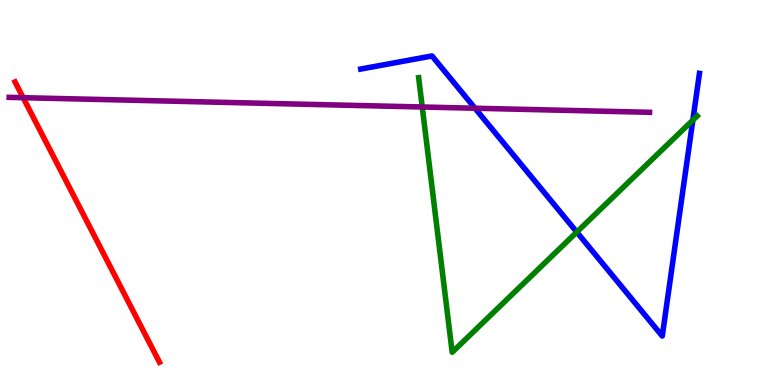[{'lines': ['blue', 'red'], 'intersections': []}, {'lines': ['green', 'red'], 'intersections': []}, {'lines': ['purple', 'red'], 'intersections': [{'x': 0.299, 'y': 7.46}]}, {'lines': ['blue', 'green'], 'intersections': [{'x': 7.44, 'y': 3.97}, {'x': 8.94, 'y': 6.88}]}, {'lines': ['blue', 'purple'], 'intersections': [{'x': 6.13, 'y': 7.19}]}, {'lines': ['green', 'purple'], 'intersections': [{'x': 5.45, 'y': 7.22}]}]